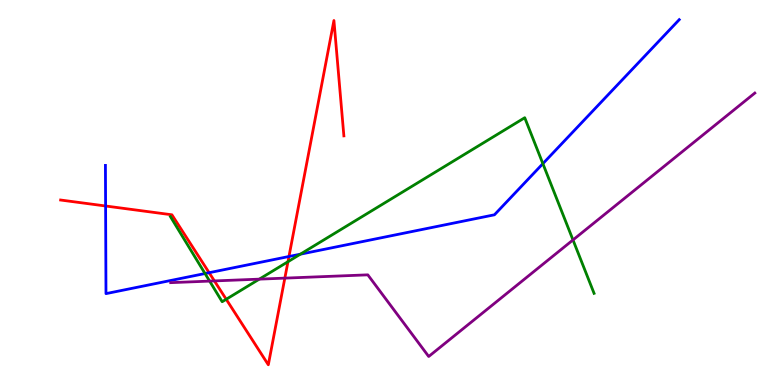[{'lines': ['blue', 'red'], 'intersections': [{'x': 1.36, 'y': 4.65}, {'x': 2.7, 'y': 2.92}, {'x': 3.73, 'y': 3.34}]}, {'lines': ['green', 'red'], 'intersections': [{'x': 2.92, 'y': 2.23}, {'x': 3.72, 'y': 3.2}]}, {'lines': ['purple', 'red'], 'intersections': [{'x': 2.77, 'y': 2.7}, {'x': 3.68, 'y': 2.78}]}, {'lines': ['blue', 'green'], 'intersections': [{'x': 2.65, 'y': 2.9}, {'x': 3.88, 'y': 3.4}, {'x': 7.0, 'y': 5.75}]}, {'lines': ['blue', 'purple'], 'intersections': []}, {'lines': ['green', 'purple'], 'intersections': [{'x': 2.7, 'y': 2.7}, {'x': 3.35, 'y': 2.75}, {'x': 7.39, 'y': 3.77}]}]